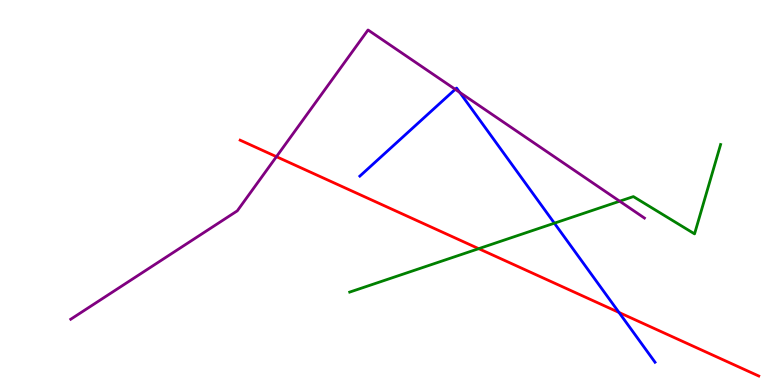[{'lines': ['blue', 'red'], 'intersections': [{'x': 7.99, 'y': 1.88}]}, {'lines': ['green', 'red'], 'intersections': [{'x': 6.18, 'y': 3.54}]}, {'lines': ['purple', 'red'], 'intersections': [{'x': 3.57, 'y': 5.93}]}, {'lines': ['blue', 'green'], 'intersections': [{'x': 7.15, 'y': 4.2}]}, {'lines': ['blue', 'purple'], 'intersections': [{'x': 5.87, 'y': 7.68}, {'x': 5.93, 'y': 7.6}]}, {'lines': ['green', 'purple'], 'intersections': [{'x': 8.0, 'y': 4.77}]}]